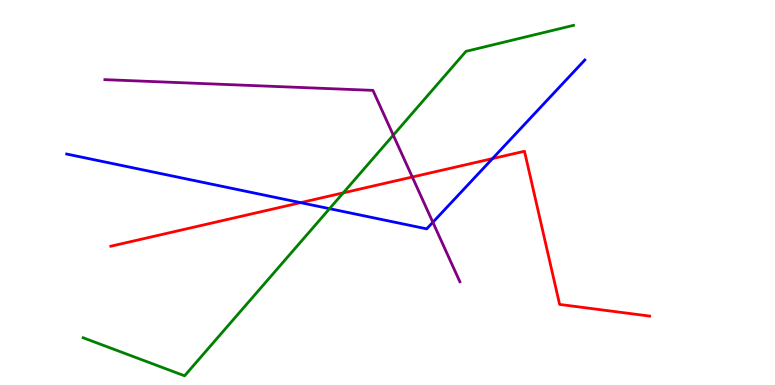[{'lines': ['blue', 'red'], 'intersections': [{'x': 3.88, 'y': 4.74}, {'x': 6.35, 'y': 5.88}]}, {'lines': ['green', 'red'], 'intersections': [{'x': 4.43, 'y': 4.99}]}, {'lines': ['purple', 'red'], 'intersections': [{'x': 5.32, 'y': 5.4}]}, {'lines': ['blue', 'green'], 'intersections': [{'x': 4.25, 'y': 4.58}]}, {'lines': ['blue', 'purple'], 'intersections': [{'x': 5.59, 'y': 4.23}]}, {'lines': ['green', 'purple'], 'intersections': [{'x': 5.07, 'y': 6.49}]}]